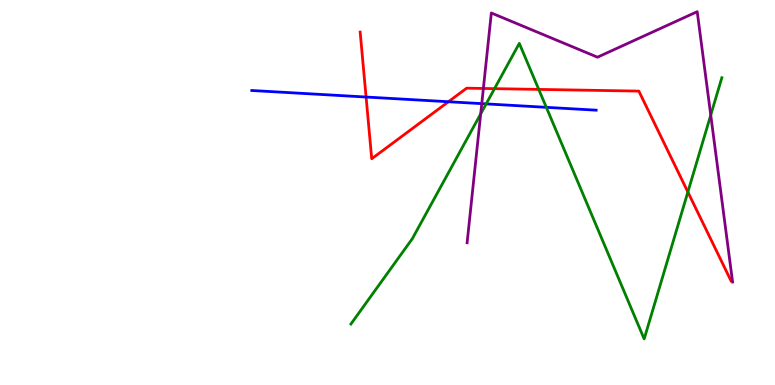[{'lines': ['blue', 'red'], 'intersections': [{'x': 4.72, 'y': 7.48}, {'x': 5.79, 'y': 7.36}]}, {'lines': ['green', 'red'], 'intersections': [{'x': 6.38, 'y': 7.7}, {'x': 6.95, 'y': 7.68}, {'x': 8.88, 'y': 5.01}]}, {'lines': ['purple', 'red'], 'intersections': [{'x': 6.24, 'y': 7.7}]}, {'lines': ['blue', 'green'], 'intersections': [{'x': 6.27, 'y': 7.3}, {'x': 7.05, 'y': 7.21}]}, {'lines': ['blue', 'purple'], 'intersections': [{'x': 6.22, 'y': 7.31}]}, {'lines': ['green', 'purple'], 'intersections': [{'x': 6.2, 'y': 7.04}, {'x': 9.17, 'y': 7.01}]}]